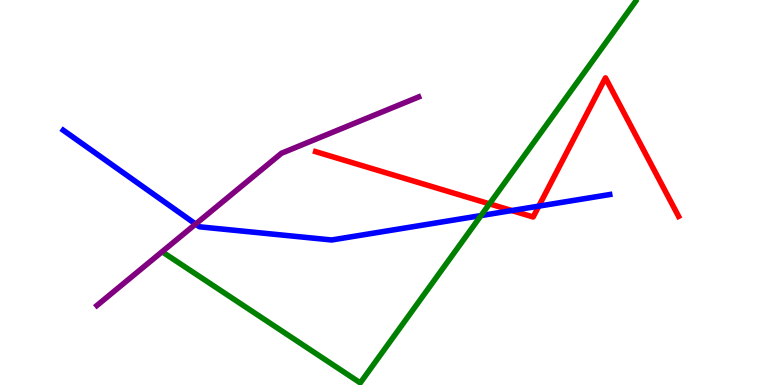[{'lines': ['blue', 'red'], 'intersections': [{'x': 6.6, 'y': 4.53}, {'x': 6.95, 'y': 4.65}]}, {'lines': ['green', 'red'], 'intersections': [{'x': 6.32, 'y': 4.71}]}, {'lines': ['purple', 'red'], 'intersections': []}, {'lines': ['blue', 'green'], 'intersections': [{'x': 6.21, 'y': 4.4}]}, {'lines': ['blue', 'purple'], 'intersections': [{'x': 2.52, 'y': 4.18}]}, {'lines': ['green', 'purple'], 'intersections': []}]